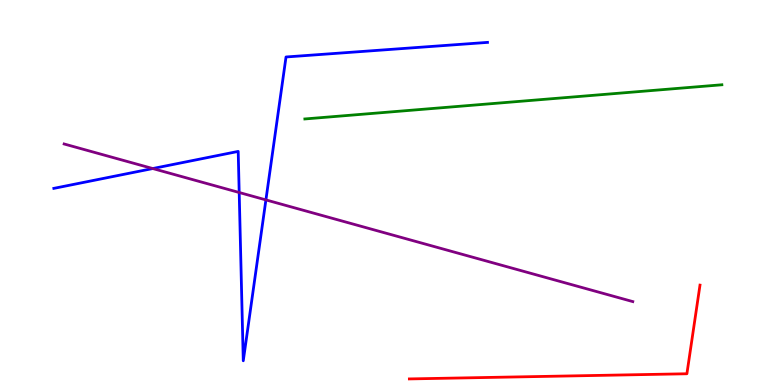[{'lines': ['blue', 'red'], 'intersections': []}, {'lines': ['green', 'red'], 'intersections': []}, {'lines': ['purple', 'red'], 'intersections': []}, {'lines': ['blue', 'green'], 'intersections': []}, {'lines': ['blue', 'purple'], 'intersections': [{'x': 1.97, 'y': 5.62}, {'x': 3.09, 'y': 5.0}, {'x': 3.43, 'y': 4.81}]}, {'lines': ['green', 'purple'], 'intersections': []}]